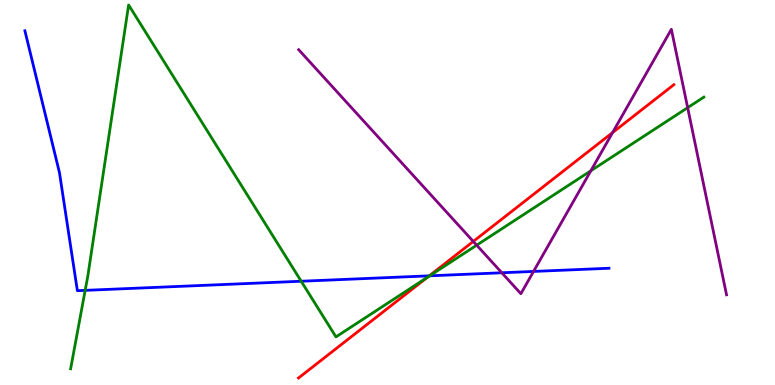[{'lines': ['blue', 'red'], 'intersections': [{'x': 5.54, 'y': 2.84}]}, {'lines': ['green', 'red'], 'intersections': [{'x': 5.51, 'y': 2.8}]}, {'lines': ['purple', 'red'], 'intersections': [{'x': 6.11, 'y': 3.73}, {'x': 7.9, 'y': 6.56}]}, {'lines': ['blue', 'green'], 'intersections': [{'x': 1.1, 'y': 2.46}, {'x': 3.89, 'y': 2.7}, {'x': 5.54, 'y': 2.84}]}, {'lines': ['blue', 'purple'], 'intersections': [{'x': 6.48, 'y': 2.91}, {'x': 6.88, 'y': 2.95}]}, {'lines': ['green', 'purple'], 'intersections': [{'x': 6.15, 'y': 3.63}, {'x': 7.62, 'y': 5.56}, {'x': 8.87, 'y': 7.2}]}]